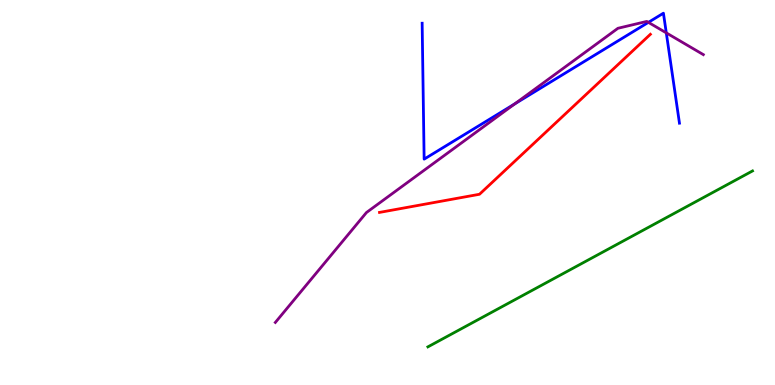[{'lines': ['blue', 'red'], 'intersections': []}, {'lines': ['green', 'red'], 'intersections': []}, {'lines': ['purple', 'red'], 'intersections': []}, {'lines': ['blue', 'green'], 'intersections': []}, {'lines': ['blue', 'purple'], 'intersections': [{'x': 6.64, 'y': 7.3}, {'x': 8.37, 'y': 9.42}, {'x': 8.6, 'y': 9.15}]}, {'lines': ['green', 'purple'], 'intersections': []}]